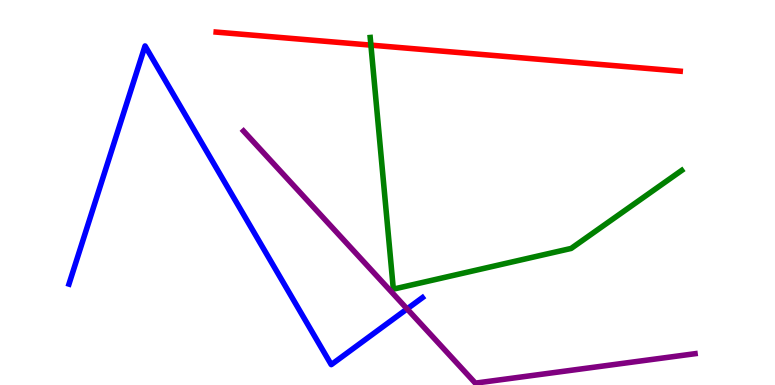[{'lines': ['blue', 'red'], 'intersections': []}, {'lines': ['green', 'red'], 'intersections': [{'x': 4.79, 'y': 8.83}]}, {'lines': ['purple', 'red'], 'intersections': []}, {'lines': ['blue', 'green'], 'intersections': []}, {'lines': ['blue', 'purple'], 'intersections': [{'x': 5.25, 'y': 1.98}]}, {'lines': ['green', 'purple'], 'intersections': []}]